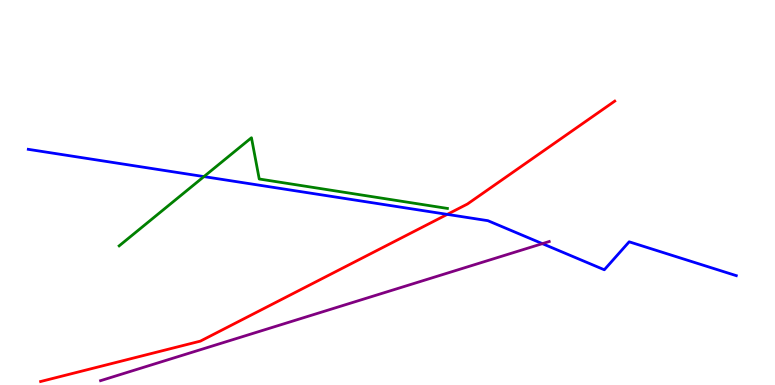[{'lines': ['blue', 'red'], 'intersections': [{'x': 5.77, 'y': 4.43}]}, {'lines': ['green', 'red'], 'intersections': []}, {'lines': ['purple', 'red'], 'intersections': []}, {'lines': ['blue', 'green'], 'intersections': [{'x': 2.63, 'y': 5.41}]}, {'lines': ['blue', 'purple'], 'intersections': [{'x': 7.0, 'y': 3.67}]}, {'lines': ['green', 'purple'], 'intersections': []}]